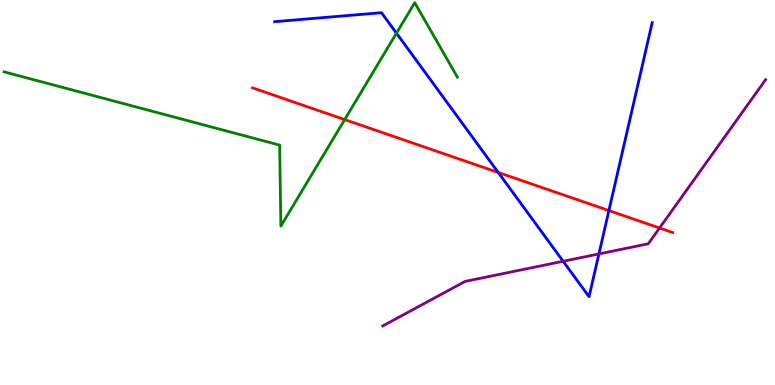[{'lines': ['blue', 'red'], 'intersections': [{'x': 6.43, 'y': 5.52}, {'x': 7.86, 'y': 4.53}]}, {'lines': ['green', 'red'], 'intersections': [{'x': 4.45, 'y': 6.89}]}, {'lines': ['purple', 'red'], 'intersections': [{'x': 8.51, 'y': 4.08}]}, {'lines': ['blue', 'green'], 'intersections': [{'x': 5.12, 'y': 9.14}]}, {'lines': ['blue', 'purple'], 'intersections': [{'x': 7.27, 'y': 3.21}, {'x': 7.73, 'y': 3.4}]}, {'lines': ['green', 'purple'], 'intersections': []}]